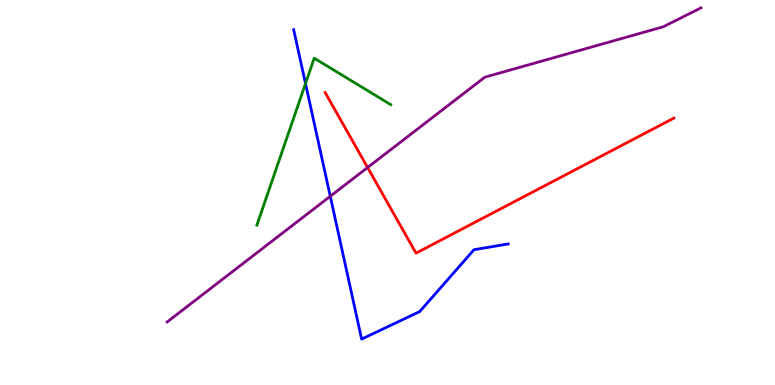[{'lines': ['blue', 'red'], 'intersections': []}, {'lines': ['green', 'red'], 'intersections': []}, {'lines': ['purple', 'red'], 'intersections': [{'x': 4.74, 'y': 5.65}]}, {'lines': ['blue', 'green'], 'intersections': [{'x': 3.94, 'y': 7.83}]}, {'lines': ['blue', 'purple'], 'intersections': [{'x': 4.26, 'y': 4.9}]}, {'lines': ['green', 'purple'], 'intersections': []}]